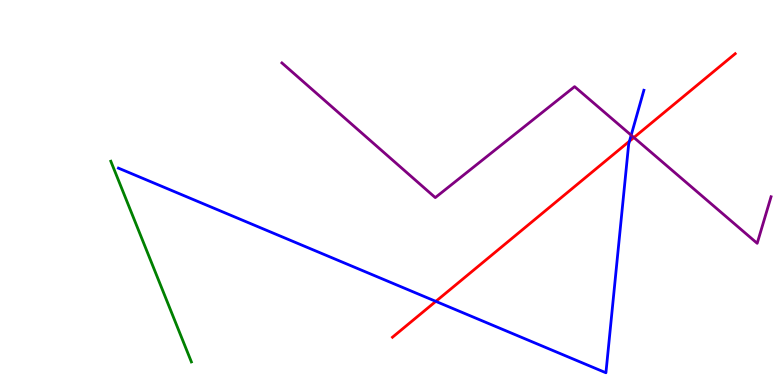[{'lines': ['blue', 'red'], 'intersections': [{'x': 5.62, 'y': 2.17}, {'x': 8.12, 'y': 6.33}]}, {'lines': ['green', 'red'], 'intersections': []}, {'lines': ['purple', 'red'], 'intersections': [{'x': 8.18, 'y': 6.43}]}, {'lines': ['blue', 'green'], 'intersections': []}, {'lines': ['blue', 'purple'], 'intersections': [{'x': 8.14, 'y': 6.49}]}, {'lines': ['green', 'purple'], 'intersections': []}]